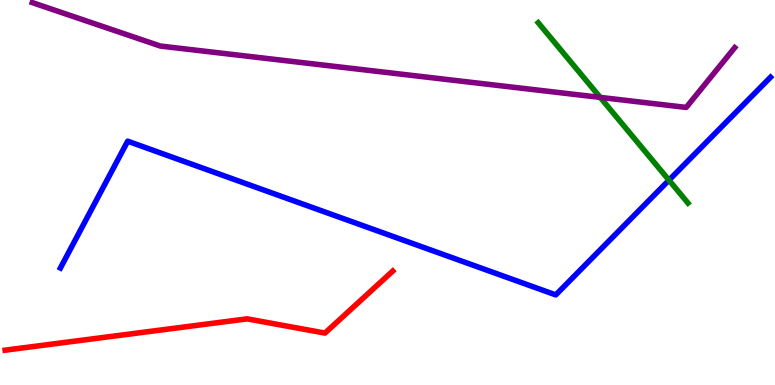[{'lines': ['blue', 'red'], 'intersections': []}, {'lines': ['green', 'red'], 'intersections': []}, {'lines': ['purple', 'red'], 'intersections': []}, {'lines': ['blue', 'green'], 'intersections': [{'x': 8.63, 'y': 5.32}]}, {'lines': ['blue', 'purple'], 'intersections': []}, {'lines': ['green', 'purple'], 'intersections': [{'x': 7.74, 'y': 7.47}]}]